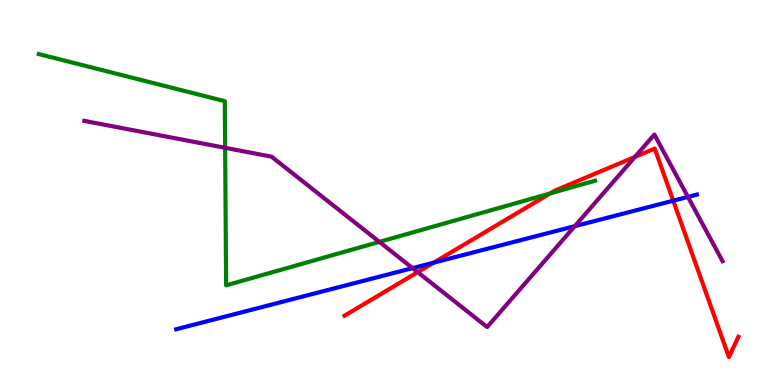[{'lines': ['blue', 'red'], 'intersections': [{'x': 5.6, 'y': 3.18}, {'x': 8.69, 'y': 4.79}]}, {'lines': ['green', 'red'], 'intersections': [{'x': 7.1, 'y': 4.97}]}, {'lines': ['purple', 'red'], 'intersections': [{'x': 5.39, 'y': 2.93}, {'x': 8.19, 'y': 5.93}]}, {'lines': ['blue', 'green'], 'intersections': []}, {'lines': ['blue', 'purple'], 'intersections': [{'x': 5.32, 'y': 3.04}, {'x': 7.42, 'y': 4.13}, {'x': 8.88, 'y': 4.89}]}, {'lines': ['green', 'purple'], 'intersections': [{'x': 2.9, 'y': 6.16}, {'x': 4.9, 'y': 3.72}]}]